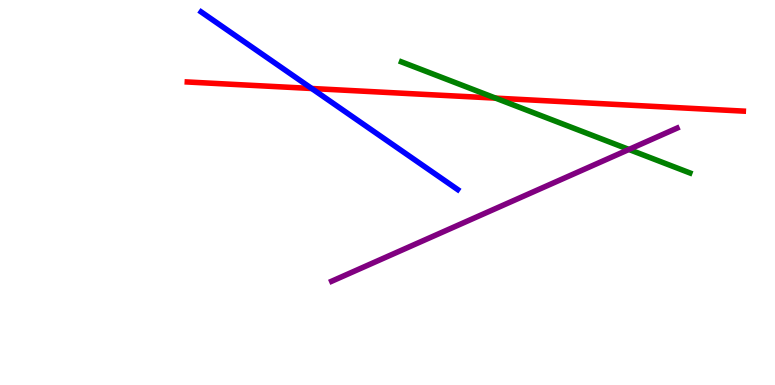[{'lines': ['blue', 'red'], 'intersections': [{'x': 4.02, 'y': 7.7}]}, {'lines': ['green', 'red'], 'intersections': [{'x': 6.39, 'y': 7.45}]}, {'lines': ['purple', 'red'], 'intersections': []}, {'lines': ['blue', 'green'], 'intersections': []}, {'lines': ['blue', 'purple'], 'intersections': []}, {'lines': ['green', 'purple'], 'intersections': [{'x': 8.12, 'y': 6.12}]}]